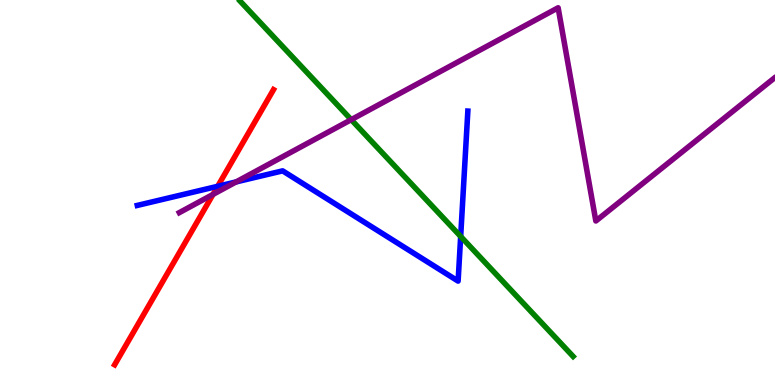[{'lines': ['blue', 'red'], 'intersections': [{'x': 2.81, 'y': 5.16}]}, {'lines': ['green', 'red'], 'intersections': []}, {'lines': ['purple', 'red'], 'intersections': [{'x': 2.75, 'y': 4.95}]}, {'lines': ['blue', 'green'], 'intersections': [{'x': 5.94, 'y': 3.86}]}, {'lines': ['blue', 'purple'], 'intersections': [{'x': 3.05, 'y': 5.27}]}, {'lines': ['green', 'purple'], 'intersections': [{'x': 4.53, 'y': 6.89}]}]